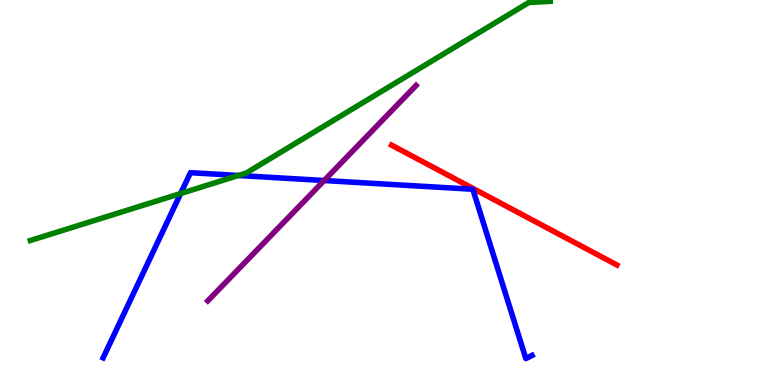[{'lines': ['blue', 'red'], 'intersections': []}, {'lines': ['green', 'red'], 'intersections': []}, {'lines': ['purple', 'red'], 'intersections': []}, {'lines': ['blue', 'green'], 'intersections': [{'x': 2.33, 'y': 4.97}, {'x': 3.08, 'y': 5.44}]}, {'lines': ['blue', 'purple'], 'intersections': [{'x': 4.18, 'y': 5.31}]}, {'lines': ['green', 'purple'], 'intersections': []}]